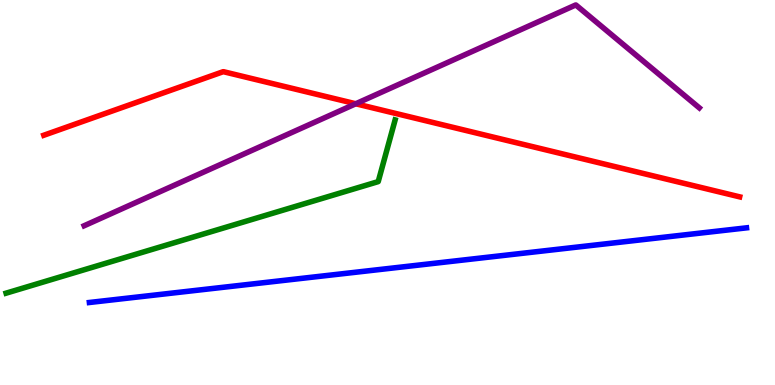[{'lines': ['blue', 'red'], 'intersections': []}, {'lines': ['green', 'red'], 'intersections': []}, {'lines': ['purple', 'red'], 'intersections': [{'x': 4.59, 'y': 7.3}]}, {'lines': ['blue', 'green'], 'intersections': []}, {'lines': ['blue', 'purple'], 'intersections': []}, {'lines': ['green', 'purple'], 'intersections': []}]